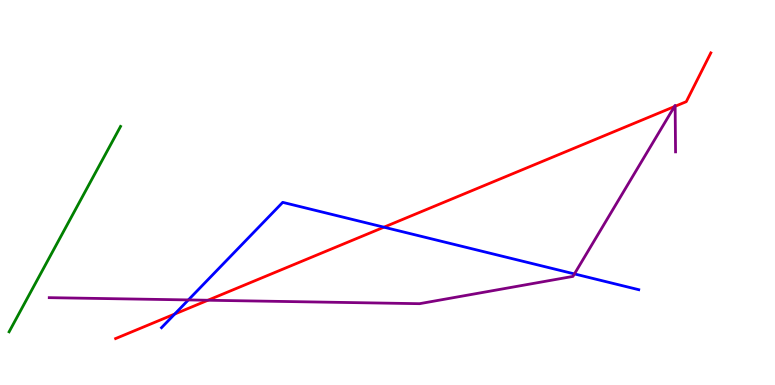[{'lines': ['blue', 'red'], 'intersections': [{'x': 2.25, 'y': 1.84}, {'x': 4.95, 'y': 4.1}]}, {'lines': ['green', 'red'], 'intersections': []}, {'lines': ['purple', 'red'], 'intersections': [{'x': 2.68, 'y': 2.2}, {'x': 8.7, 'y': 7.23}, {'x': 8.71, 'y': 7.24}]}, {'lines': ['blue', 'green'], 'intersections': []}, {'lines': ['blue', 'purple'], 'intersections': [{'x': 2.43, 'y': 2.21}, {'x': 7.41, 'y': 2.89}]}, {'lines': ['green', 'purple'], 'intersections': []}]